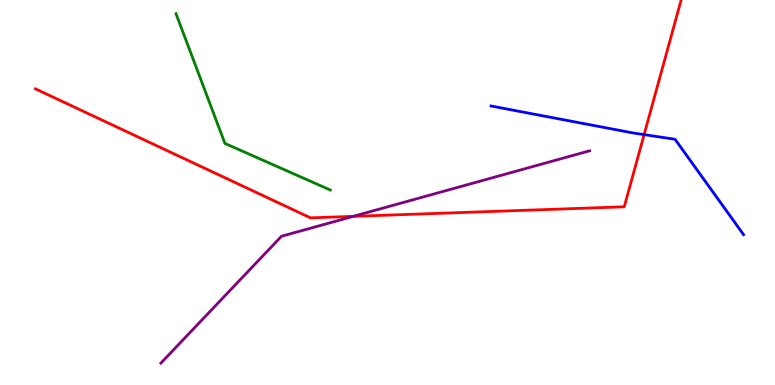[{'lines': ['blue', 'red'], 'intersections': [{'x': 8.31, 'y': 6.5}]}, {'lines': ['green', 'red'], 'intersections': []}, {'lines': ['purple', 'red'], 'intersections': [{'x': 4.56, 'y': 4.38}]}, {'lines': ['blue', 'green'], 'intersections': []}, {'lines': ['blue', 'purple'], 'intersections': []}, {'lines': ['green', 'purple'], 'intersections': []}]